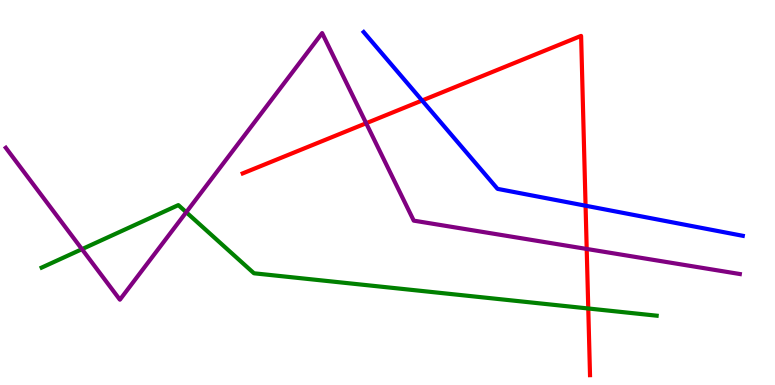[{'lines': ['blue', 'red'], 'intersections': [{'x': 5.45, 'y': 7.39}, {'x': 7.56, 'y': 4.66}]}, {'lines': ['green', 'red'], 'intersections': [{'x': 7.59, 'y': 1.99}]}, {'lines': ['purple', 'red'], 'intersections': [{'x': 4.72, 'y': 6.8}, {'x': 7.57, 'y': 3.53}]}, {'lines': ['blue', 'green'], 'intersections': []}, {'lines': ['blue', 'purple'], 'intersections': []}, {'lines': ['green', 'purple'], 'intersections': [{'x': 1.06, 'y': 3.53}, {'x': 2.4, 'y': 4.49}]}]